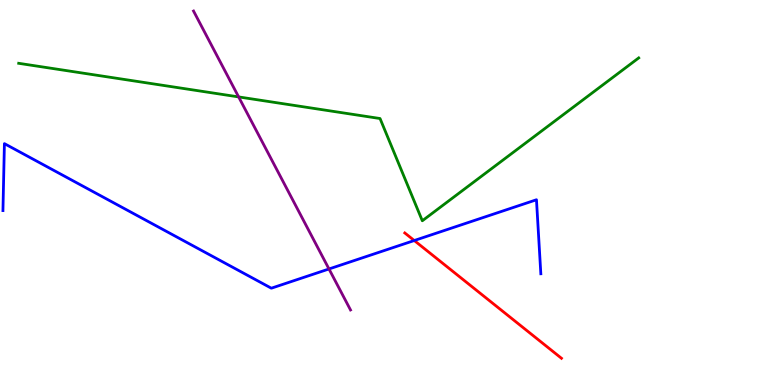[{'lines': ['blue', 'red'], 'intersections': [{'x': 5.35, 'y': 3.75}]}, {'lines': ['green', 'red'], 'intersections': []}, {'lines': ['purple', 'red'], 'intersections': []}, {'lines': ['blue', 'green'], 'intersections': []}, {'lines': ['blue', 'purple'], 'intersections': [{'x': 4.25, 'y': 3.01}]}, {'lines': ['green', 'purple'], 'intersections': [{'x': 3.08, 'y': 7.48}]}]